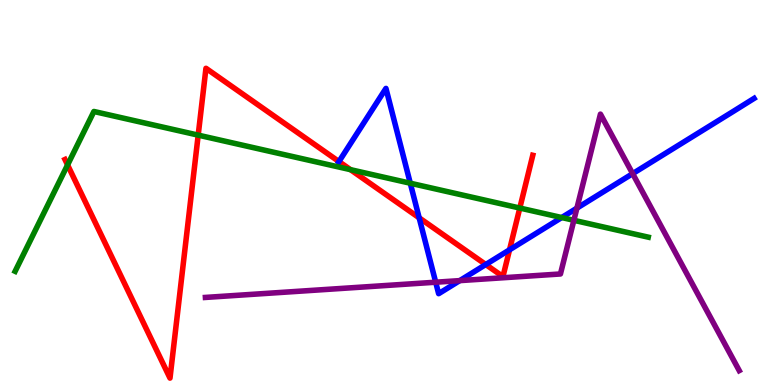[{'lines': ['blue', 'red'], 'intersections': [{'x': 4.37, 'y': 5.8}, {'x': 5.41, 'y': 4.34}, {'x': 6.27, 'y': 3.13}, {'x': 6.57, 'y': 3.51}]}, {'lines': ['green', 'red'], 'intersections': [{'x': 0.872, 'y': 5.72}, {'x': 2.56, 'y': 6.49}, {'x': 4.52, 'y': 5.59}, {'x': 6.71, 'y': 4.6}]}, {'lines': ['purple', 'red'], 'intersections': []}, {'lines': ['blue', 'green'], 'intersections': [{'x': 5.29, 'y': 5.24}, {'x': 7.25, 'y': 4.35}]}, {'lines': ['blue', 'purple'], 'intersections': [{'x': 5.62, 'y': 2.67}, {'x': 5.93, 'y': 2.71}, {'x': 7.44, 'y': 4.59}, {'x': 8.16, 'y': 5.49}]}, {'lines': ['green', 'purple'], 'intersections': [{'x': 7.4, 'y': 4.28}]}]